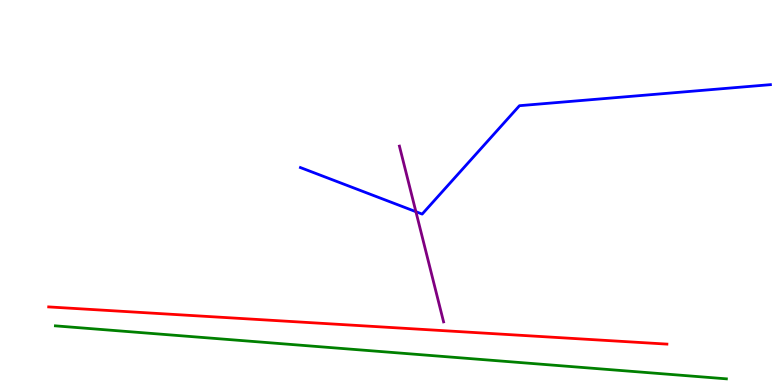[{'lines': ['blue', 'red'], 'intersections': []}, {'lines': ['green', 'red'], 'intersections': []}, {'lines': ['purple', 'red'], 'intersections': []}, {'lines': ['blue', 'green'], 'intersections': []}, {'lines': ['blue', 'purple'], 'intersections': [{'x': 5.37, 'y': 4.5}]}, {'lines': ['green', 'purple'], 'intersections': []}]